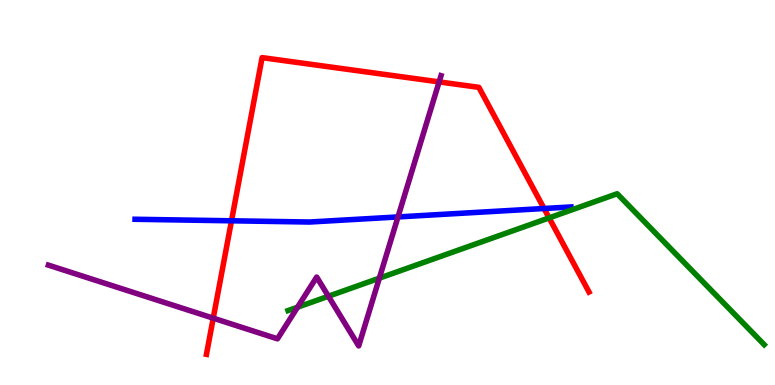[{'lines': ['blue', 'red'], 'intersections': [{'x': 2.99, 'y': 4.27}, {'x': 7.02, 'y': 4.58}]}, {'lines': ['green', 'red'], 'intersections': [{'x': 7.09, 'y': 4.34}]}, {'lines': ['purple', 'red'], 'intersections': [{'x': 2.75, 'y': 1.74}, {'x': 5.67, 'y': 7.87}]}, {'lines': ['blue', 'green'], 'intersections': []}, {'lines': ['blue', 'purple'], 'intersections': [{'x': 5.14, 'y': 4.37}]}, {'lines': ['green', 'purple'], 'intersections': [{'x': 3.84, 'y': 2.02}, {'x': 4.24, 'y': 2.31}, {'x': 4.89, 'y': 2.77}]}]